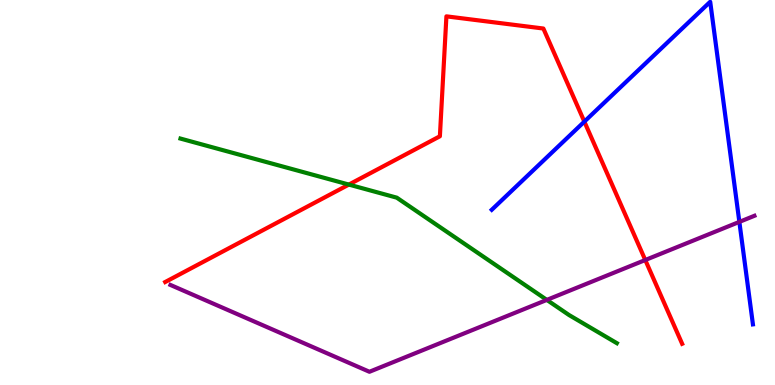[{'lines': ['blue', 'red'], 'intersections': [{'x': 7.54, 'y': 6.84}]}, {'lines': ['green', 'red'], 'intersections': [{'x': 4.5, 'y': 5.21}]}, {'lines': ['purple', 'red'], 'intersections': [{'x': 8.33, 'y': 3.25}]}, {'lines': ['blue', 'green'], 'intersections': []}, {'lines': ['blue', 'purple'], 'intersections': [{'x': 9.54, 'y': 4.24}]}, {'lines': ['green', 'purple'], 'intersections': [{'x': 7.06, 'y': 2.21}]}]